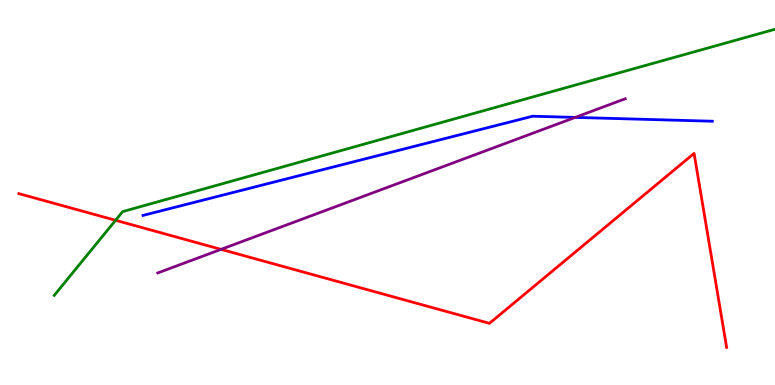[{'lines': ['blue', 'red'], 'intersections': []}, {'lines': ['green', 'red'], 'intersections': [{'x': 1.49, 'y': 4.28}]}, {'lines': ['purple', 'red'], 'intersections': [{'x': 2.85, 'y': 3.52}]}, {'lines': ['blue', 'green'], 'intersections': []}, {'lines': ['blue', 'purple'], 'intersections': [{'x': 7.42, 'y': 6.95}]}, {'lines': ['green', 'purple'], 'intersections': []}]